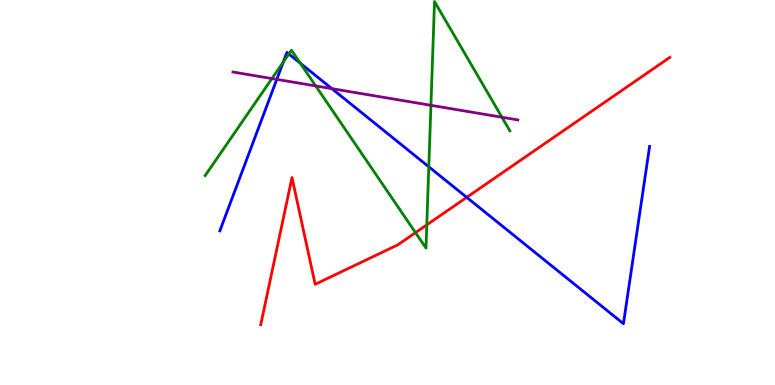[{'lines': ['blue', 'red'], 'intersections': [{'x': 6.02, 'y': 4.87}]}, {'lines': ['green', 'red'], 'intersections': [{'x': 5.36, 'y': 3.96}, {'x': 5.51, 'y': 4.16}]}, {'lines': ['purple', 'red'], 'intersections': []}, {'lines': ['blue', 'green'], 'intersections': [{'x': 3.66, 'y': 8.39}, {'x': 3.73, 'y': 8.6}, {'x': 3.87, 'y': 8.36}, {'x': 5.53, 'y': 5.67}]}, {'lines': ['blue', 'purple'], 'intersections': [{'x': 3.57, 'y': 7.94}, {'x': 4.28, 'y': 7.7}]}, {'lines': ['green', 'purple'], 'intersections': [{'x': 3.51, 'y': 7.96}, {'x': 4.07, 'y': 7.77}, {'x': 5.56, 'y': 7.26}, {'x': 6.48, 'y': 6.95}]}]